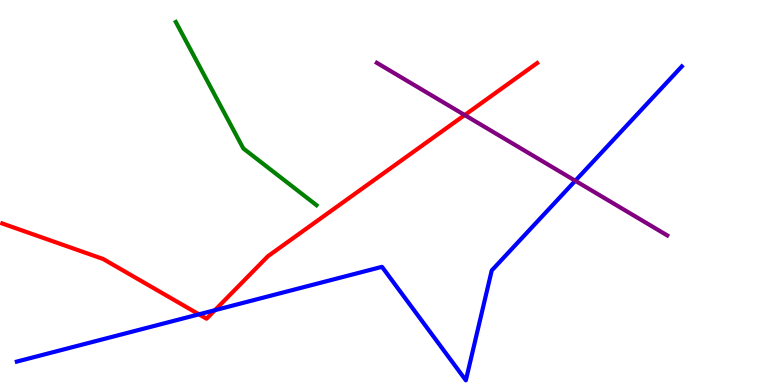[{'lines': ['blue', 'red'], 'intersections': [{'x': 2.57, 'y': 1.84}, {'x': 2.77, 'y': 1.94}]}, {'lines': ['green', 'red'], 'intersections': []}, {'lines': ['purple', 'red'], 'intersections': [{'x': 6.0, 'y': 7.01}]}, {'lines': ['blue', 'green'], 'intersections': []}, {'lines': ['blue', 'purple'], 'intersections': [{'x': 7.42, 'y': 5.3}]}, {'lines': ['green', 'purple'], 'intersections': []}]